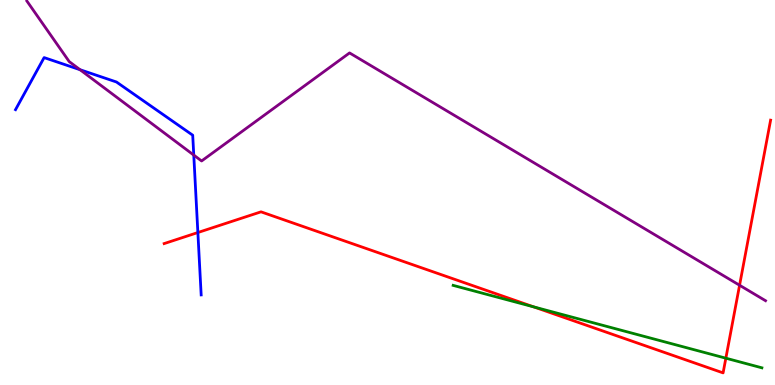[{'lines': ['blue', 'red'], 'intersections': [{'x': 2.55, 'y': 3.96}]}, {'lines': ['green', 'red'], 'intersections': [{'x': 6.89, 'y': 2.03}, {'x': 9.37, 'y': 0.696}]}, {'lines': ['purple', 'red'], 'intersections': [{'x': 9.54, 'y': 2.59}]}, {'lines': ['blue', 'green'], 'intersections': []}, {'lines': ['blue', 'purple'], 'intersections': [{'x': 1.03, 'y': 8.19}, {'x': 2.5, 'y': 5.97}]}, {'lines': ['green', 'purple'], 'intersections': []}]